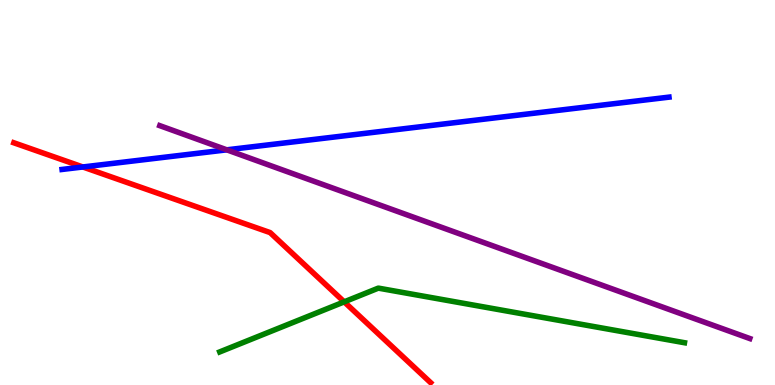[{'lines': ['blue', 'red'], 'intersections': [{'x': 1.07, 'y': 5.66}]}, {'lines': ['green', 'red'], 'intersections': [{'x': 4.44, 'y': 2.16}]}, {'lines': ['purple', 'red'], 'intersections': []}, {'lines': ['blue', 'green'], 'intersections': []}, {'lines': ['blue', 'purple'], 'intersections': [{'x': 2.93, 'y': 6.11}]}, {'lines': ['green', 'purple'], 'intersections': []}]